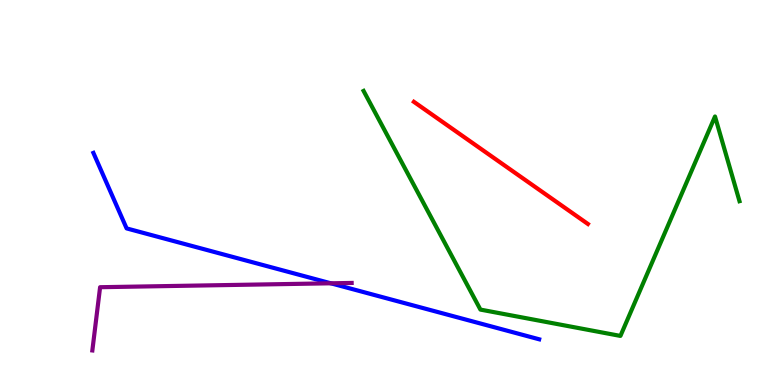[{'lines': ['blue', 'red'], 'intersections': []}, {'lines': ['green', 'red'], 'intersections': []}, {'lines': ['purple', 'red'], 'intersections': []}, {'lines': ['blue', 'green'], 'intersections': []}, {'lines': ['blue', 'purple'], 'intersections': [{'x': 4.27, 'y': 2.64}]}, {'lines': ['green', 'purple'], 'intersections': []}]